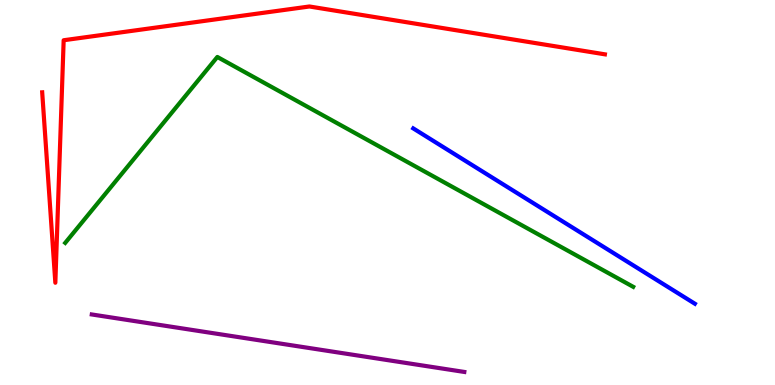[{'lines': ['blue', 'red'], 'intersections': []}, {'lines': ['green', 'red'], 'intersections': []}, {'lines': ['purple', 'red'], 'intersections': []}, {'lines': ['blue', 'green'], 'intersections': []}, {'lines': ['blue', 'purple'], 'intersections': []}, {'lines': ['green', 'purple'], 'intersections': []}]